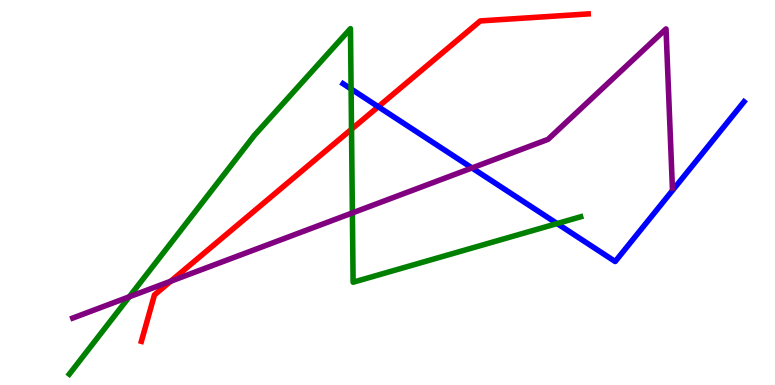[{'lines': ['blue', 'red'], 'intersections': [{'x': 4.88, 'y': 7.23}]}, {'lines': ['green', 'red'], 'intersections': [{'x': 4.54, 'y': 6.64}]}, {'lines': ['purple', 'red'], 'intersections': [{'x': 2.2, 'y': 2.7}]}, {'lines': ['blue', 'green'], 'intersections': [{'x': 4.53, 'y': 7.69}, {'x': 7.19, 'y': 4.19}]}, {'lines': ['blue', 'purple'], 'intersections': [{'x': 6.09, 'y': 5.64}]}, {'lines': ['green', 'purple'], 'intersections': [{'x': 1.67, 'y': 2.29}, {'x': 4.55, 'y': 4.47}]}]